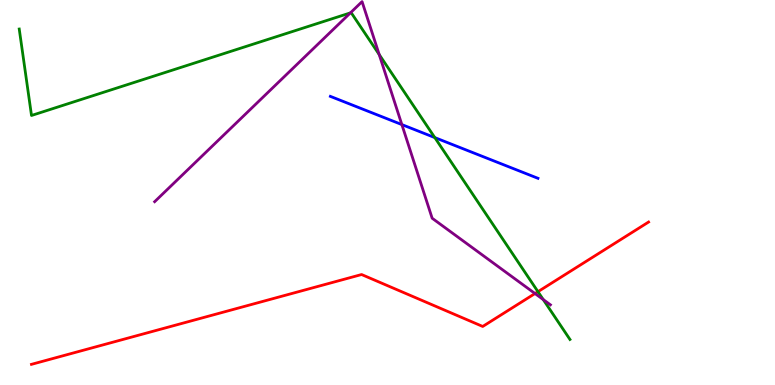[{'lines': ['blue', 'red'], 'intersections': []}, {'lines': ['green', 'red'], 'intersections': [{'x': 6.94, 'y': 2.42}]}, {'lines': ['purple', 'red'], 'intersections': [{'x': 6.9, 'y': 2.38}]}, {'lines': ['blue', 'green'], 'intersections': [{'x': 5.61, 'y': 6.43}]}, {'lines': ['blue', 'purple'], 'intersections': [{'x': 5.19, 'y': 6.76}]}, {'lines': ['green', 'purple'], 'intersections': [{'x': 4.52, 'y': 9.67}, {'x': 4.89, 'y': 8.58}, {'x': 7.01, 'y': 2.22}]}]